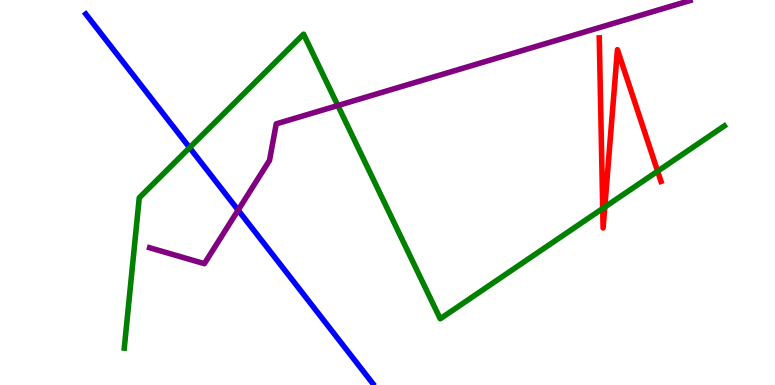[{'lines': ['blue', 'red'], 'intersections': []}, {'lines': ['green', 'red'], 'intersections': [{'x': 7.78, 'y': 4.58}, {'x': 7.8, 'y': 4.62}, {'x': 8.49, 'y': 5.55}]}, {'lines': ['purple', 'red'], 'intersections': []}, {'lines': ['blue', 'green'], 'intersections': [{'x': 2.45, 'y': 6.16}]}, {'lines': ['blue', 'purple'], 'intersections': [{'x': 3.07, 'y': 4.54}]}, {'lines': ['green', 'purple'], 'intersections': [{'x': 4.36, 'y': 7.26}]}]